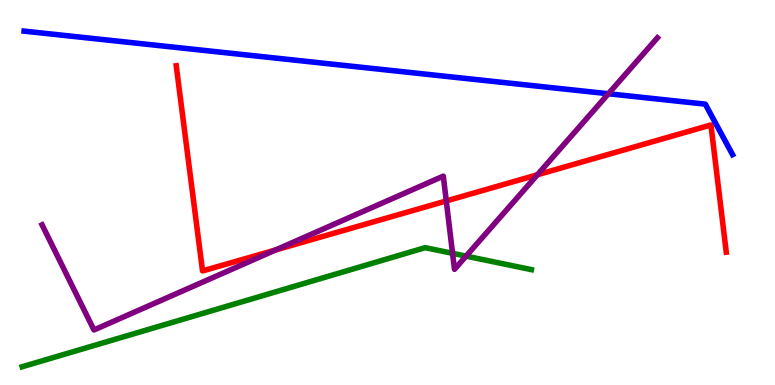[{'lines': ['blue', 'red'], 'intersections': []}, {'lines': ['green', 'red'], 'intersections': []}, {'lines': ['purple', 'red'], 'intersections': [{'x': 3.56, 'y': 3.51}, {'x': 5.76, 'y': 4.78}, {'x': 6.93, 'y': 5.46}]}, {'lines': ['blue', 'green'], 'intersections': []}, {'lines': ['blue', 'purple'], 'intersections': [{'x': 7.85, 'y': 7.56}]}, {'lines': ['green', 'purple'], 'intersections': [{'x': 5.84, 'y': 3.42}, {'x': 6.01, 'y': 3.35}]}]